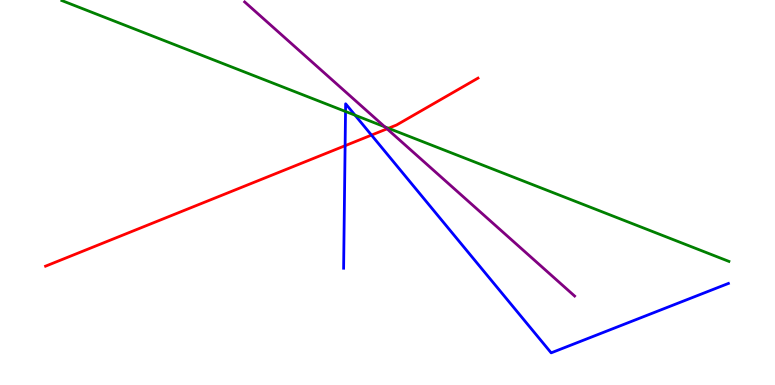[{'lines': ['blue', 'red'], 'intersections': [{'x': 4.45, 'y': 6.22}, {'x': 4.79, 'y': 6.49}]}, {'lines': ['green', 'red'], 'intersections': [{'x': 5.01, 'y': 6.67}]}, {'lines': ['purple', 'red'], 'intersections': [{'x': 4.99, 'y': 6.65}]}, {'lines': ['blue', 'green'], 'intersections': [{'x': 4.46, 'y': 7.1}, {'x': 4.58, 'y': 7.01}]}, {'lines': ['blue', 'purple'], 'intersections': []}, {'lines': ['green', 'purple'], 'intersections': [{'x': 4.97, 'y': 6.71}]}]